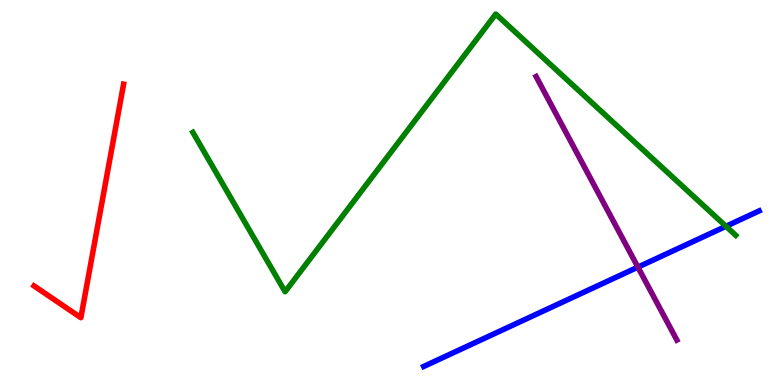[{'lines': ['blue', 'red'], 'intersections': []}, {'lines': ['green', 'red'], 'intersections': []}, {'lines': ['purple', 'red'], 'intersections': []}, {'lines': ['blue', 'green'], 'intersections': [{'x': 9.37, 'y': 4.12}]}, {'lines': ['blue', 'purple'], 'intersections': [{'x': 8.23, 'y': 3.06}]}, {'lines': ['green', 'purple'], 'intersections': []}]